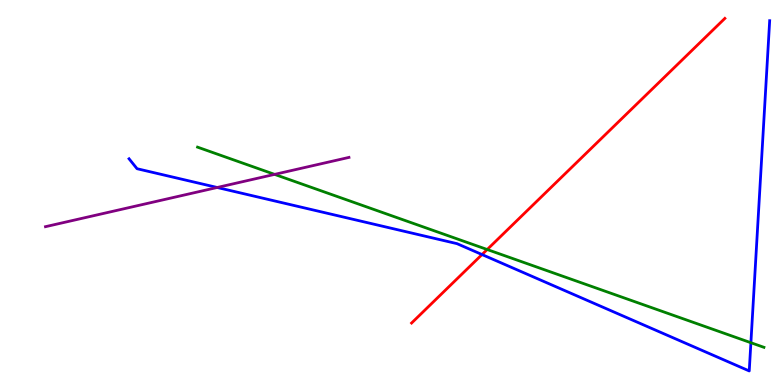[{'lines': ['blue', 'red'], 'intersections': [{'x': 6.22, 'y': 3.39}]}, {'lines': ['green', 'red'], 'intersections': [{'x': 6.29, 'y': 3.52}]}, {'lines': ['purple', 'red'], 'intersections': []}, {'lines': ['blue', 'green'], 'intersections': [{'x': 9.69, 'y': 1.1}]}, {'lines': ['blue', 'purple'], 'intersections': [{'x': 2.8, 'y': 5.13}]}, {'lines': ['green', 'purple'], 'intersections': [{'x': 3.54, 'y': 5.47}]}]